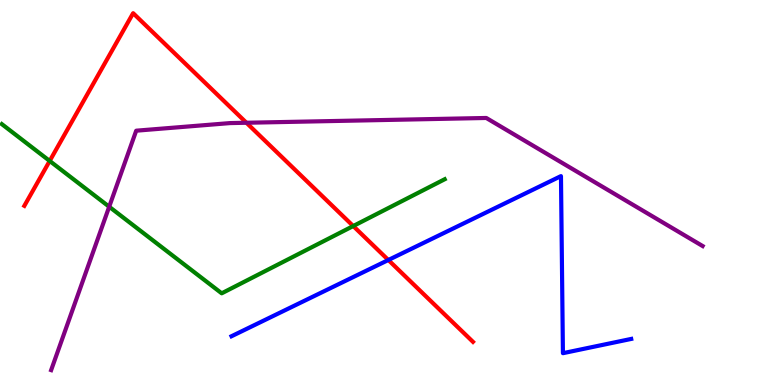[{'lines': ['blue', 'red'], 'intersections': [{'x': 5.01, 'y': 3.25}]}, {'lines': ['green', 'red'], 'intersections': [{'x': 0.641, 'y': 5.82}, {'x': 4.56, 'y': 4.13}]}, {'lines': ['purple', 'red'], 'intersections': [{'x': 3.18, 'y': 6.81}]}, {'lines': ['blue', 'green'], 'intersections': []}, {'lines': ['blue', 'purple'], 'intersections': []}, {'lines': ['green', 'purple'], 'intersections': [{'x': 1.41, 'y': 4.63}]}]